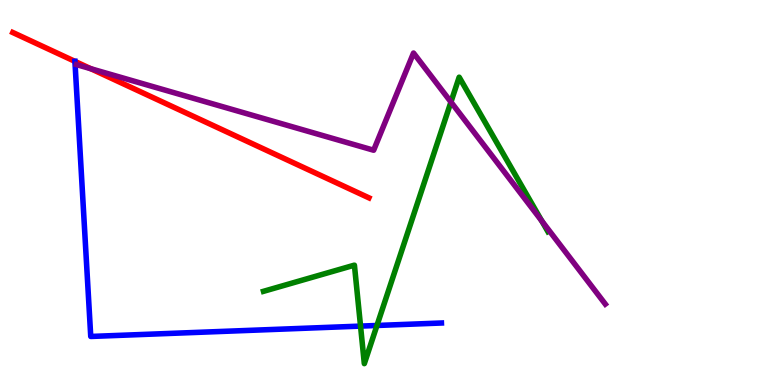[{'lines': ['blue', 'red'], 'intersections': [{'x': 0.967, 'y': 8.41}]}, {'lines': ['green', 'red'], 'intersections': []}, {'lines': ['purple', 'red'], 'intersections': [{'x': 1.17, 'y': 8.22}]}, {'lines': ['blue', 'green'], 'intersections': [{'x': 4.65, 'y': 1.53}, {'x': 4.86, 'y': 1.55}]}, {'lines': ['blue', 'purple'], 'intersections': []}, {'lines': ['green', 'purple'], 'intersections': [{'x': 5.82, 'y': 7.35}, {'x': 6.99, 'y': 4.26}]}]